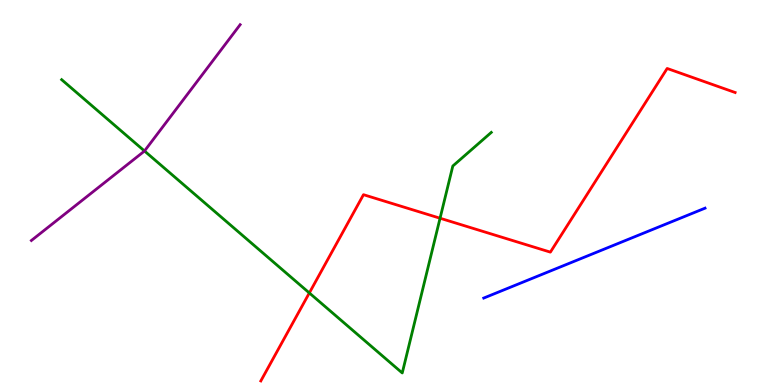[{'lines': ['blue', 'red'], 'intersections': []}, {'lines': ['green', 'red'], 'intersections': [{'x': 3.99, 'y': 2.39}, {'x': 5.68, 'y': 4.33}]}, {'lines': ['purple', 'red'], 'intersections': []}, {'lines': ['blue', 'green'], 'intersections': []}, {'lines': ['blue', 'purple'], 'intersections': []}, {'lines': ['green', 'purple'], 'intersections': [{'x': 1.86, 'y': 6.08}]}]